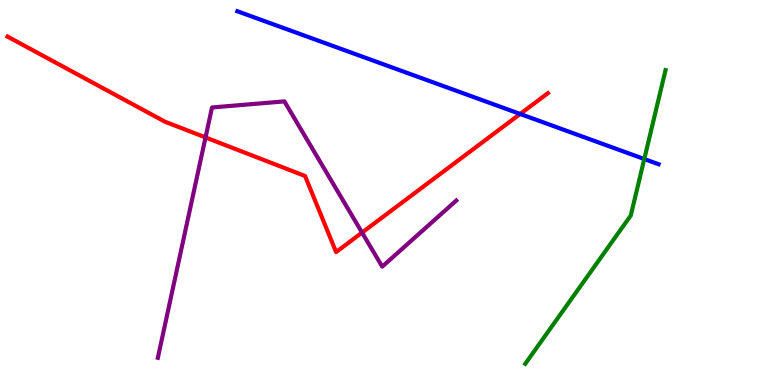[{'lines': ['blue', 'red'], 'intersections': [{'x': 6.71, 'y': 7.04}]}, {'lines': ['green', 'red'], 'intersections': []}, {'lines': ['purple', 'red'], 'intersections': [{'x': 2.65, 'y': 6.43}, {'x': 4.67, 'y': 3.96}]}, {'lines': ['blue', 'green'], 'intersections': [{'x': 8.31, 'y': 5.87}]}, {'lines': ['blue', 'purple'], 'intersections': []}, {'lines': ['green', 'purple'], 'intersections': []}]